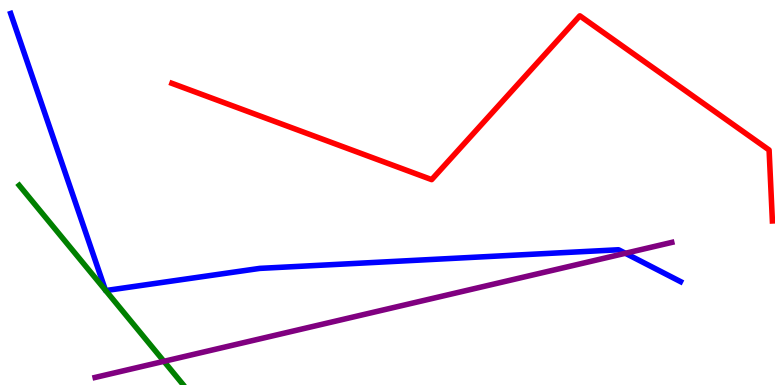[{'lines': ['blue', 'red'], 'intersections': []}, {'lines': ['green', 'red'], 'intersections': []}, {'lines': ['purple', 'red'], 'intersections': []}, {'lines': ['blue', 'green'], 'intersections': [{'x': 1.36, 'y': 2.46}, {'x': 1.36, 'y': 2.45}]}, {'lines': ['blue', 'purple'], 'intersections': [{'x': 8.07, 'y': 3.42}]}, {'lines': ['green', 'purple'], 'intersections': [{'x': 2.12, 'y': 0.615}]}]